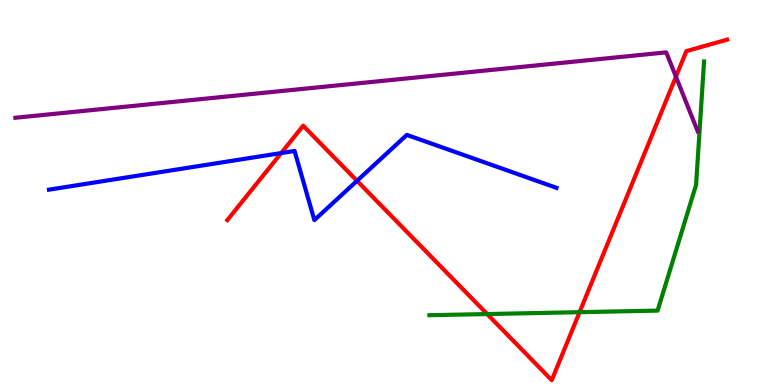[{'lines': ['blue', 'red'], 'intersections': [{'x': 3.63, 'y': 6.02}, {'x': 4.61, 'y': 5.3}]}, {'lines': ['green', 'red'], 'intersections': [{'x': 6.29, 'y': 1.84}, {'x': 7.48, 'y': 1.89}]}, {'lines': ['purple', 'red'], 'intersections': [{'x': 8.72, 'y': 8.01}]}, {'lines': ['blue', 'green'], 'intersections': []}, {'lines': ['blue', 'purple'], 'intersections': []}, {'lines': ['green', 'purple'], 'intersections': []}]